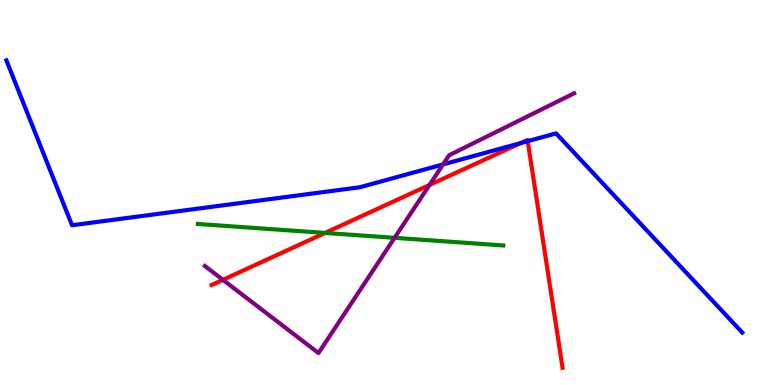[{'lines': ['blue', 'red'], 'intersections': [{'x': 6.72, 'y': 6.28}, {'x': 6.81, 'y': 6.33}]}, {'lines': ['green', 'red'], 'intersections': [{'x': 4.19, 'y': 3.95}]}, {'lines': ['purple', 'red'], 'intersections': [{'x': 2.88, 'y': 2.73}, {'x': 5.54, 'y': 5.2}]}, {'lines': ['blue', 'green'], 'intersections': []}, {'lines': ['blue', 'purple'], 'intersections': [{'x': 5.72, 'y': 5.73}]}, {'lines': ['green', 'purple'], 'intersections': [{'x': 5.09, 'y': 3.82}]}]